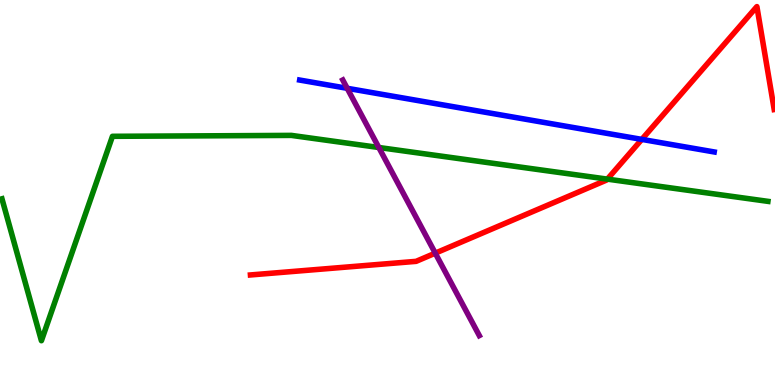[{'lines': ['blue', 'red'], 'intersections': [{'x': 8.28, 'y': 6.38}]}, {'lines': ['green', 'red'], 'intersections': [{'x': 7.84, 'y': 5.35}]}, {'lines': ['purple', 'red'], 'intersections': [{'x': 5.62, 'y': 3.42}]}, {'lines': ['blue', 'green'], 'intersections': []}, {'lines': ['blue', 'purple'], 'intersections': [{'x': 4.48, 'y': 7.71}]}, {'lines': ['green', 'purple'], 'intersections': [{'x': 4.89, 'y': 6.17}]}]